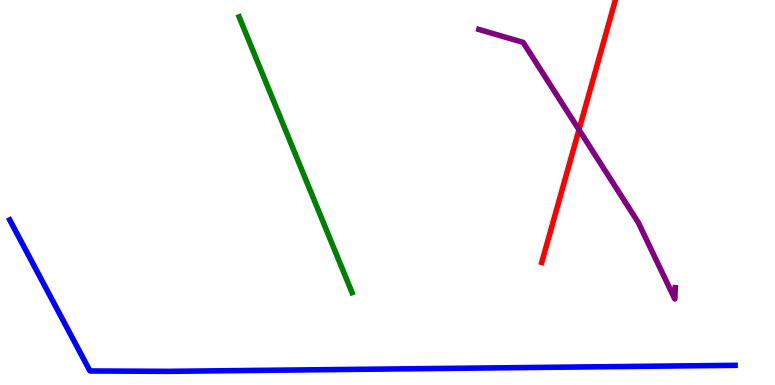[{'lines': ['blue', 'red'], 'intersections': []}, {'lines': ['green', 'red'], 'intersections': []}, {'lines': ['purple', 'red'], 'intersections': [{'x': 7.47, 'y': 6.63}]}, {'lines': ['blue', 'green'], 'intersections': []}, {'lines': ['blue', 'purple'], 'intersections': []}, {'lines': ['green', 'purple'], 'intersections': []}]